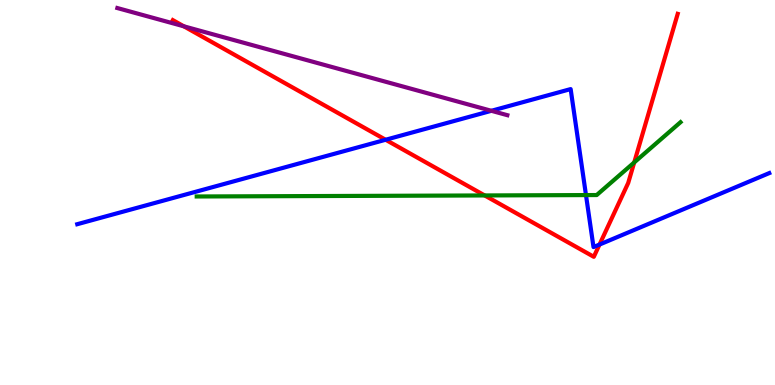[{'lines': ['blue', 'red'], 'intersections': [{'x': 4.98, 'y': 6.37}, {'x': 7.74, 'y': 3.65}]}, {'lines': ['green', 'red'], 'intersections': [{'x': 6.25, 'y': 4.92}, {'x': 8.18, 'y': 5.78}]}, {'lines': ['purple', 'red'], 'intersections': [{'x': 2.37, 'y': 9.32}]}, {'lines': ['blue', 'green'], 'intersections': [{'x': 7.56, 'y': 4.93}]}, {'lines': ['blue', 'purple'], 'intersections': [{'x': 6.34, 'y': 7.12}]}, {'lines': ['green', 'purple'], 'intersections': []}]